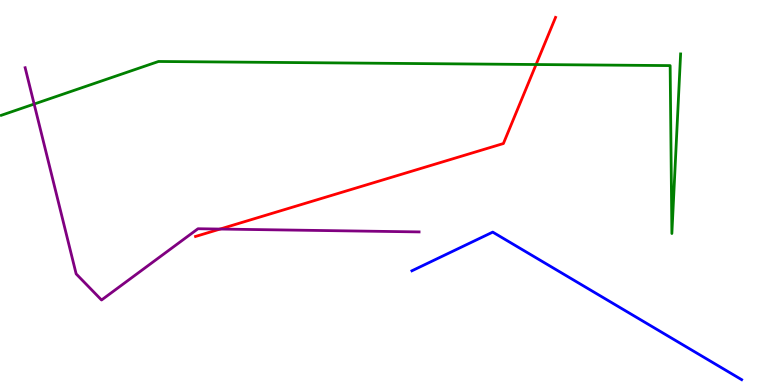[{'lines': ['blue', 'red'], 'intersections': []}, {'lines': ['green', 'red'], 'intersections': [{'x': 6.92, 'y': 8.32}]}, {'lines': ['purple', 'red'], 'intersections': [{'x': 2.84, 'y': 4.05}]}, {'lines': ['blue', 'green'], 'intersections': []}, {'lines': ['blue', 'purple'], 'intersections': []}, {'lines': ['green', 'purple'], 'intersections': [{'x': 0.44, 'y': 7.3}]}]